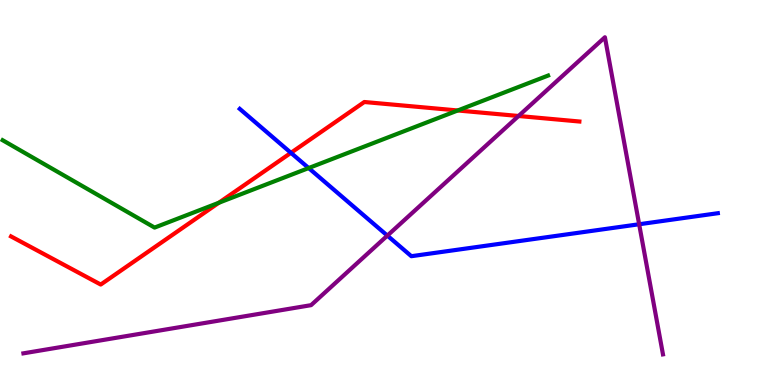[{'lines': ['blue', 'red'], 'intersections': [{'x': 3.75, 'y': 6.03}]}, {'lines': ['green', 'red'], 'intersections': [{'x': 2.82, 'y': 4.73}, {'x': 5.91, 'y': 7.13}]}, {'lines': ['purple', 'red'], 'intersections': [{'x': 6.69, 'y': 6.99}]}, {'lines': ['blue', 'green'], 'intersections': [{'x': 3.98, 'y': 5.63}]}, {'lines': ['blue', 'purple'], 'intersections': [{'x': 5.0, 'y': 3.88}, {'x': 8.25, 'y': 4.18}]}, {'lines': ['green', 'purple'], 'intersections': []}]